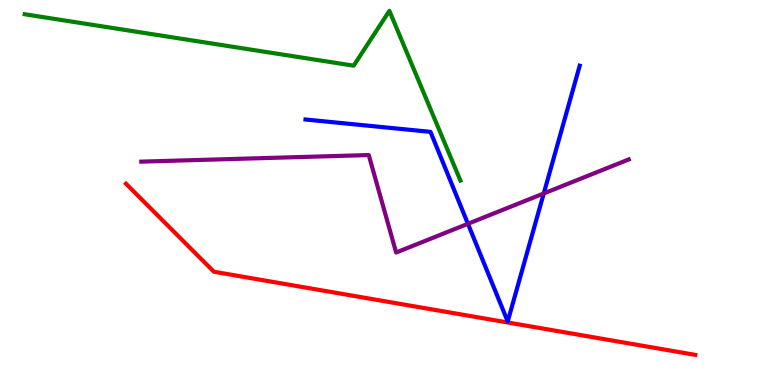[{'lines': ['blue', 'red'], 'intersections': []}, {'lines': ['green', 'red'], 'intersections': []}, {'lines': ['purple', 'red'], 'intersections': []}, {'lines': ['blue', 'green'], 'intersections': []}, {'lines': ['blue', 'purple'], 'intersections': [{'x': 6.04, 'y': 4.19}, {'x': 7.02, 'y': 4.98}]}, {'lines': ['green', 'purple'], 'intersections': []}]